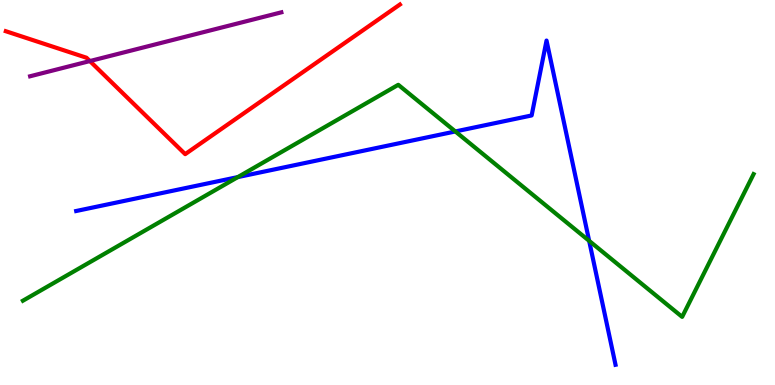[{'lines': ['blue', 'red'], 'intersections': []}, {'lines': ['green', 'red'], 'intersections': []}, {'lines': ['purple', 'red'], 'intersections': [{'x': 1.16, 'y': 8.41}]}, {'lines': ['blue', 'green'], 'intersections': [{'x': 3.07, 'y': 5.4}, {'x': 5.88, 'y': 6.59}, {'x': 7.6, 'y': 3.74}]}, {'lines': ['blue', 'purple'], 'intersections': []}, {'lines': ['green', 'purple'], 'intersections': []}]